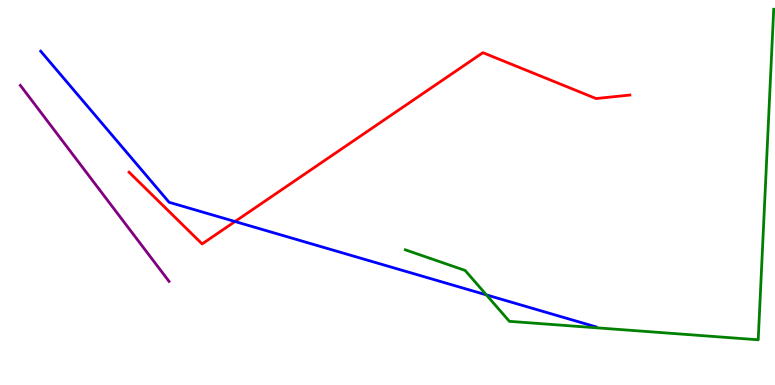[{'lines': ['blue', 'red'], 'intersections': [{'x': 3.03, 'y': 4.25}]}, {'lines': ['green', 'red'], 'intersections': []}, {'lines': ['purple', 'red'], 'intersections': []}, {'lines': ['blue', 'green'], 'intersections': [{'x': 6.28, 'y': 2.34}]}, {'lines': ['blue', 'purple'], 'intersections': []}, {'lines': ['green', 'purple'], 'intersections': []}]